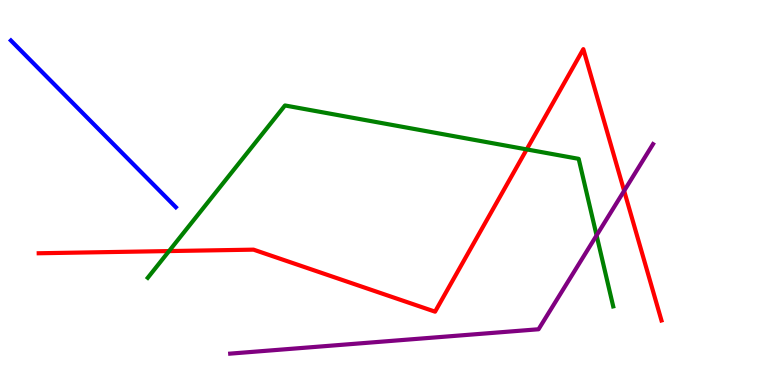[{'lines': ['blue', 'red'], 'intersections': []}, {'lines': ['green', 'red'], 'intersections': [{'x': 2.18, 'y': 3.48}, {'x': 6.8, 'y': 6.12}]}, {'lines': ['purple', 'red'], 'intersections': [{'x': 8.05, 'y': 5.04}]}, {'lines': ['blue', 'green'], 'intersections': []}, {'lines': ['blue', 'purple'], 'intersections': []}, {'lines': ['green', 'purple'], 'intersections': [{'x': 7.7, 'y': 3.89}]}]